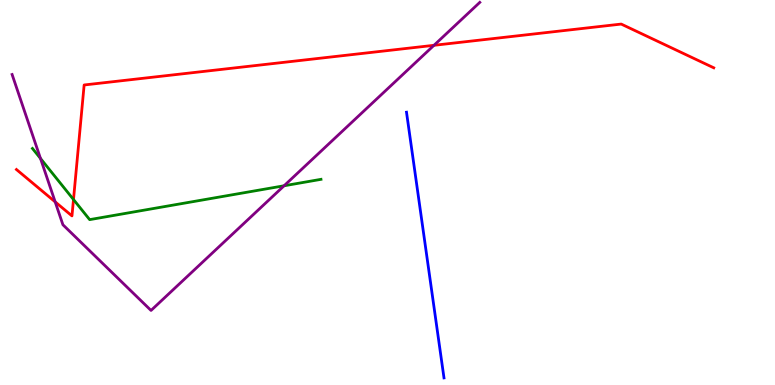[{'lines': ['blue', 'red'], 'intersections': []}, {'lines': ['green', 'red'], 'intersections': [{'x': 0.948, 'y': 4.82}]}, {'lines': ['purple', 'red'], 'intersections': [{'x': 0.712, 'y': 4.76}, {'x': 5.6, 'y': 8.82}]}, {'lines': ['blue', 'green'], 'intersections': []}, {'lines': ['blue', 'purple'], 'intersections': []}, {'lines': ['green', 'purple'], 'intersections': [{'x': 0.522, 'y': 5.88}, {'x': 3.67, 'y': 5.17}]}]